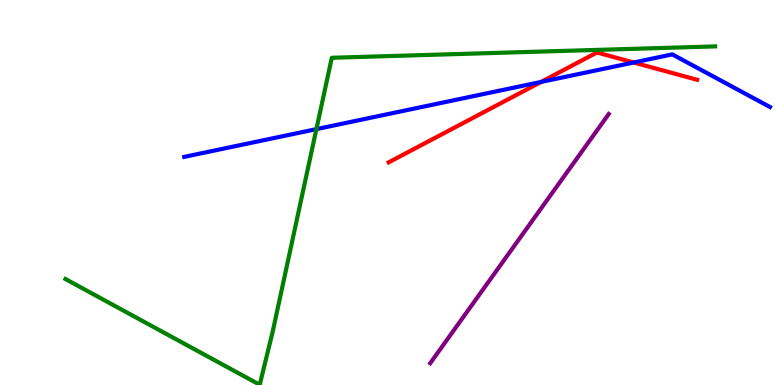[{'lines': ['blue', 'red'], 'intersections': [{'x': 6.98, 'y': 7.87}, {'x': 8.18, 'y': 8.38}]}, {'lines': ['green', 'red'], 'intersections': []}, {'lines': ['purple', 'red'], 'intersections': []}, {'lines': ['blue', 'green'], 'intersections': [{'x': 4.08, 'y': 6.65}]}, {'lines': ['blue', 'purple'], 'intersections': []}, {'lines': ['green', 'purple'], 'intersections': []}]